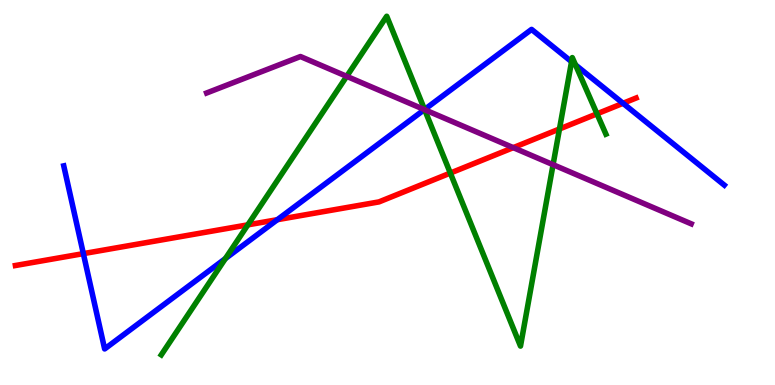[{'lines': ['blue', 'red'], 'intersections': [{'x': 1.08, 'y': 3.41}, {'x': 3.58, 'y': 4.29}, {'x': 8.04, 'y': 7.32}]}, {'lines': ['green', 'red'], 'intersections': [{'x': 3.2, 'y': 4.16}, {'x': 5.81, 'y': 5.5}, {'x': 7.22, 'y': 6.65}, {'x': 7.7, 'y': 7.04}]}, {'lines': ['purple', 'red'], 'intersections': [{'x': 6.62, 'y': 6.17}]}, {'lines': ['blue', 'green'], 'intersections': [{'x': 2.91, 'y': 3.28}, {'x': 5.48, 'y': 7.16}, {'x': 7.37, 'y': 8.4}, {'x': 7.43, 'y': 8.31}]}, {'lines': ['blue', 'purple'], 'intersections': [{'x': 5.48, 'y': 7.15}]}, {'lines': ['green', 'purple'], 'intersections': [{'x': 4.47, 'y': 8.02}, {'x': 5.48, 'y': 7.15}, {'x': 7.14, 'y': 5.72}]}]